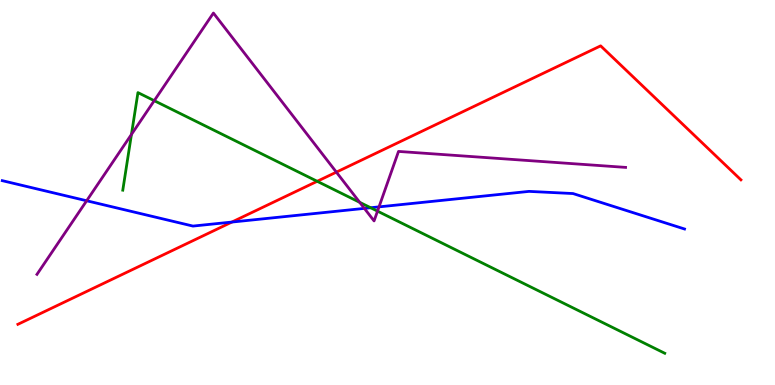[{'lines': ['blue', 'red'], 'intersections': [{'x': 2.99, 'y': 4.23}]}, {'lines': ['green', 'red'], 'intersections': [{'x': 4.09, 'y': 5.29}]}, {'lines': ['purple', 'red'], 'intersections': [{'x': 4.34, 'y': 5.53}]}, {'lines': ['blue', 'green'], 'intersections': [{'x': 4.78, 'y': 4.6}]}, {'lines': ['blue', 'purple'], 'intersections': [{'x': 1.12, 'y': 4.79}, {'x': 4.7, 'y': 4.59}, {'x': 4.89, 'y': 4.63}]}, {'lines': ['green', 'purple'], 'intersections': [{'x': 1.7, 'y': 6.51}, {'x': 1.99, 'y': 7.39}, {'x': 4.64, 'y': 4.74}, {'x': 4.87, 'y': 4.52}]}]